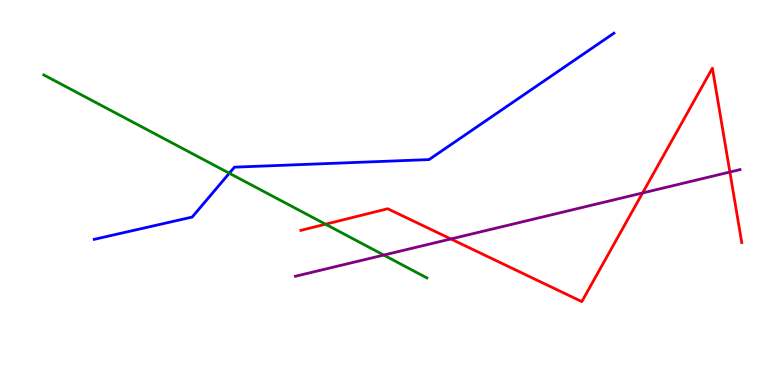[{'lines': ['blue', 'red'], 'intersections': []}, {'lines': ['green', 'red'], 'intersections': [{'x': 4.2, 'y': 4.18}]}, {'lines': ['purple', 'red'], 'intersections': [{'x': 5.82, 'y': 3.79}, {'x': 8.29, 'y': 4.99}, {'x': 9.42, 'y': 5.53}]}, {'lines': ['blue', 'green'], 'intersections': [{'x': 2.96, 'y': 5.5}]}, {'lines': ['blue', 'purple'], 'intersections': []}, {'lines': ['green', 'purple'], 'intersections': [{'x': 4.95, 'y': 3.38}]}]